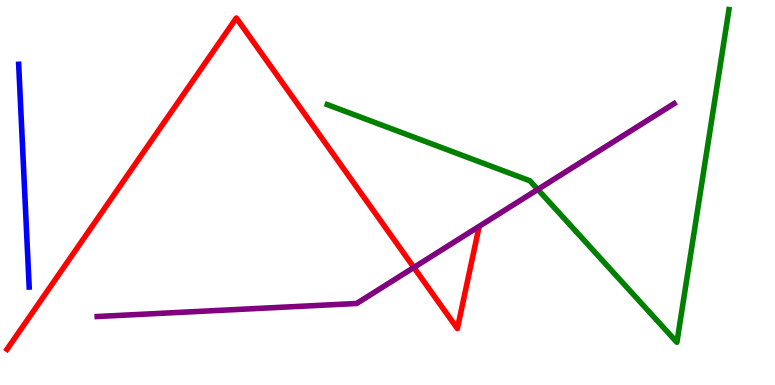[{'lines': ['blue', 'red'], 'intersections': []}, {'lines': ['green', 'red'], 'intersections': []}, {'lines': ['purple', 'red'], 'intersections': [{'x': 5.34, 'y': 3.05}]}, {'lines': ['blue', 'green'], 'intersections': []}, {'lines': ['blue', 'purple'], 'intersections': []}, {'lines': ['green', 'purple'], 'intersections': [{'x': 6.94, 'y': 5.08}]}]